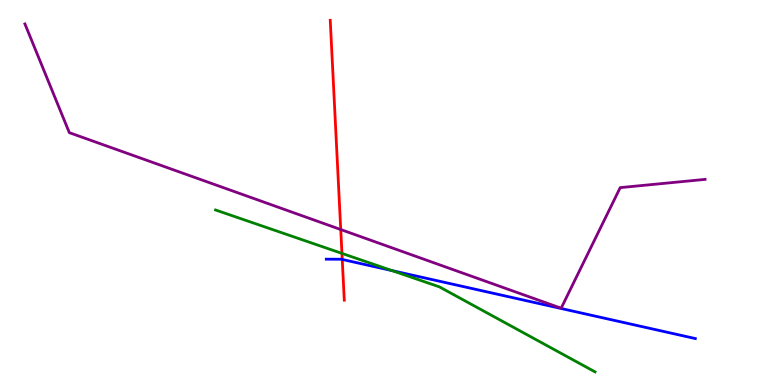[{'lines': ['blue', 'red'], 'intersections': [{'x': 4.42, 'y': 3.26}]}, {'lines': ['green', 'red'], 'intersections': [{'x': 4.41, 'y': 3.42}]}, {'lines': ['purple', 'red'], 'intersections': [{'x': 4.4, 'y': 4.04}]}, {'lines': ['blue', 'green'], 'intersections': [{'x': 5.06, 'y': 2.97}]}, {'lines': ['blue', 'purple'], 'intersections': []}, {'lines': ['green', 'purple'], 'intersections': []}]